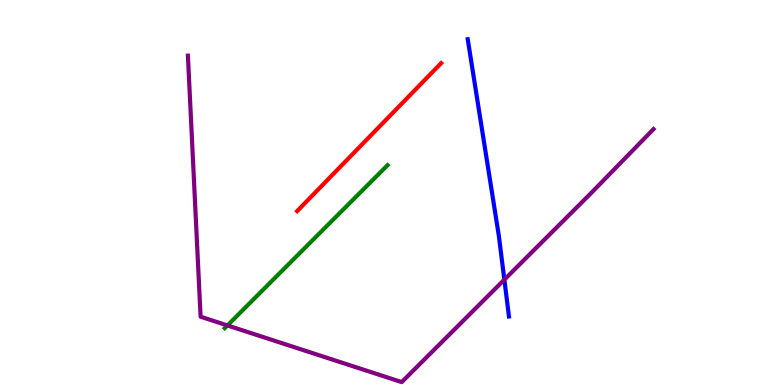[{'lines': ['blue', 'red'], 'intersections': []}, {'lines': ['green', 'red'], 'intersections': []}, {'lines': ['purple', 'red'], 'intersections': []}, {'lines': ['blue', 'green'], 'intersections': []}, {'lines': ['blue', 'purple'], 'intersections': [{'x': 6.51, 'y': 2.74}]}, {'lines': ['green', 'purple'], 'intersections': [{'x': 2.93, 'y': 1.55}]}]